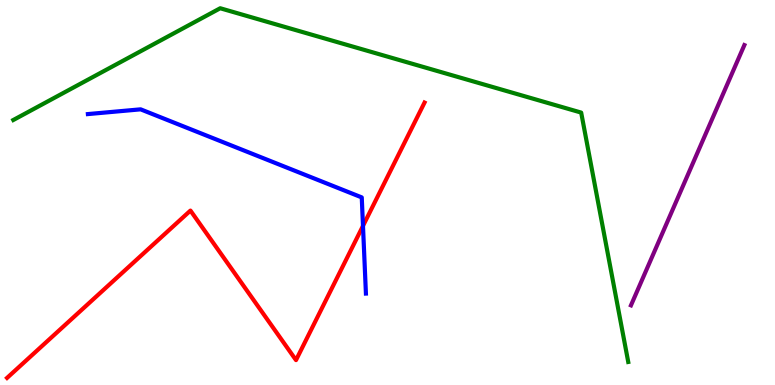[{'lines': ['blue', 'red'], 'intersections': [{'x': 4.68, 'y': 4.13}]}, {'lines': ['green', 'red'], 'intersections': []}, {'lines': ['purple', 'red'], 'intersections': []}, {'lines': ['blue', 'green'], 'intersections': []}, {'lines': ['blue', 'purple'], 'intersections': []}, {'lines': ['green', 'purple'], 'intersections': []}]